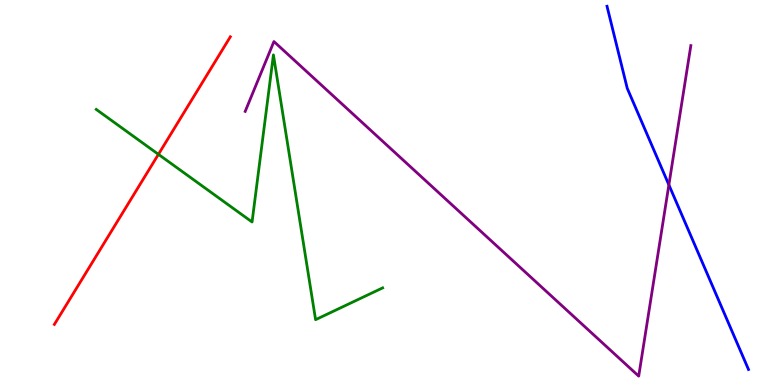[{'lines': ['blue', 'red'], 'intersections': []}, {'lines': ['green', 'red'], 'intersections': [{'x': 2.04, 'y': 5.99}]}, {'lines': ['purple', 'red'], 'intersections': []}, {'lines': ['blue', 'green'], 'intersections': []}, {'lines': ['blue', 'purple'], 'intersections': [{'x': 8.63, 'y': 5.2}]}, {'lines': ['green', 'purple'], 'intersections': []}]